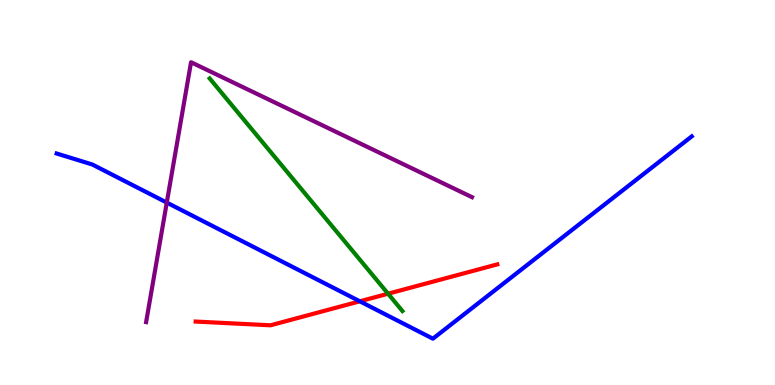[{'lines': ['blue', 'red'], 'intersections': [{'x': 4.64, 'y': 2.17}]}, {'lines': ['green', 'red'], 'intersections': [{'x': 5.01, 'y': 2.37}]}, {'lines': ['purple', 'red'], 'intersections': []}, {'lines': ['blue', 'green'], 'intersections': []}, {'lines': ['blue', 'purple'], 'intersections': [{'x': 2.15, 'y': 4.74}]}, {'lines': ['green', 'purple'], 'intersections': []}]